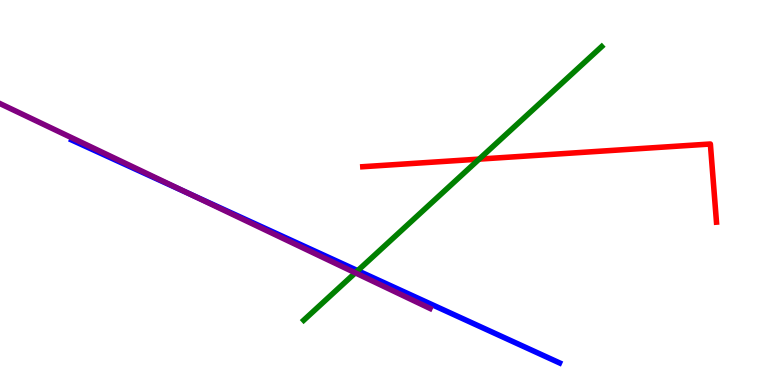[{'lines': ['blue', 'red'], 'intersections': []}, {'lines': ['green', 'red'], 'intersections': [{'x': 6.18, 'y': 5.87}]}, {'lines': ['purple', 'red'], 'intersections': []}, {'lines': ['blue', 'green'], 'intersections': [{'x': 4.62, 'y': 2.97}]}, {'lines': ['blue', 'purple'], 'intersections': [{'x': 2.43, 'y': 4.98}]}, {'lines': ['green', 'purple'], 'intersections': [{'x': 4.58, 'y': 2.91}]}]